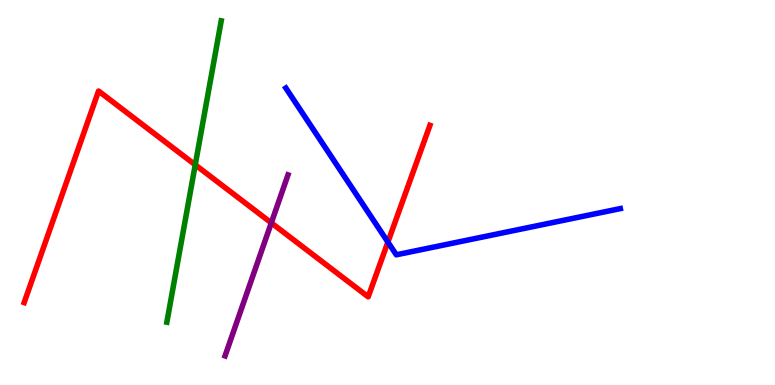[{'lines': ['blue', 'red'], 'intersections': [{'x': 5.01, 'y': 3.71}]}, {'lines': ['green', 'red'], 'intersections': [{'x': 2.52, 'y': 5.72}]}, {'lines': ['purple', 'red'], 'intersections': [{'x': 3.5, 'y': 4.21}]}, {'lines': ['blue', 'green'], 'intersections': []}, {'lines': ['blue', 'purple'], 'intersections': []}, {'lines': ['green', 'purple'], 'intersections': []}]